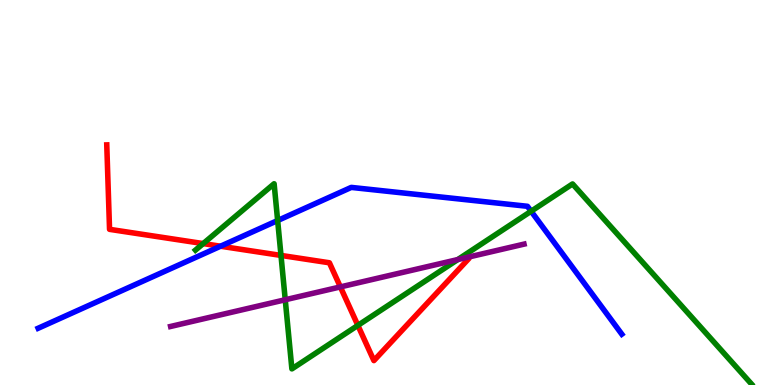[{'lines': ['blue', 'red'], 'intersections': [{'x': 2.85, 'y': 3.6}]}, {'lines': ['green', 'red'], 'intersections': [{'x': 2.62, 'y': 3.67}, {'x': 3.63, 'y': 3.37}, {'x': 4.62, 'y': 1.55}]}, {'lines': ['purple', 'red'], 'intersections': [{'x': 4.39, 'y': 2.55}]}, {'lines': ['blue', 'green'], 'intersections': [{'x': 3.58, 'y': 4.27}, {'x': 6.85, 'y': 4.51}]}, {'lines': ['blue', 'purple'], 'intersections': []}, {'lines': ['green', 'purple'], 'intersections': [{'x': 3.68, 'y': 2.21}, {'x': 5.91, 'y': 3.26}]}]